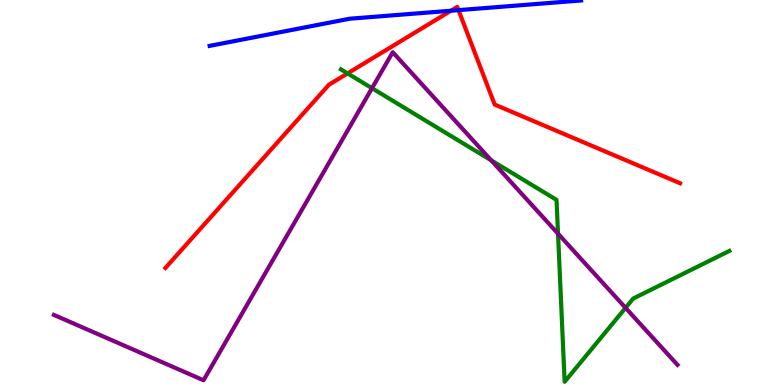[{'lines': ['blue', 'red'], 'intersections': [{'x': 5.82, 'y': 9.72}, {'x': 5.92, 'y': 9.74}]}, {'lines': ['green', 'red'], 'intersections': [{'x': 4.48, 'y': 8.09}]}, {'lines': ['purple', 'red'], 'intersections': []}, {'lines': ['blue', 'green'], 'intersections': []}, {'lines': ['blue', 'purple'], 'intersections': []}, {'lines': ['green', 'purple'], 'intersections': [{'x': 4.8, 'y': 7.71}, {'x': 6.34, 'y': 5.84}, {'x': 7.2, 'y': 3.93}, {'x': 8.07, 'y': 2.0}]}]